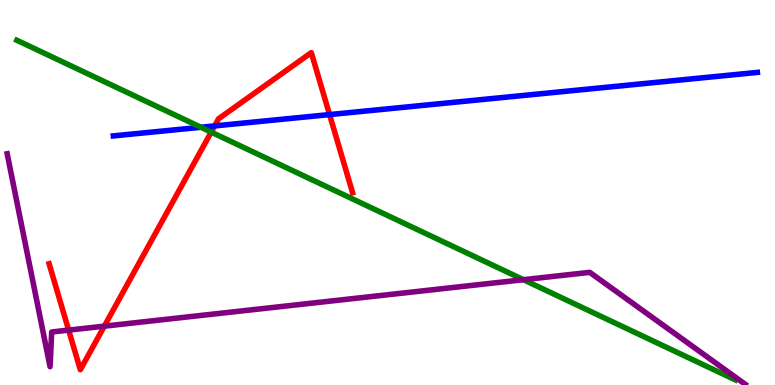[{'lines': ['blue', 'red'], 'intersections': [{'x': 2.77, 'y': 6.73}, {'x': 4.25, 'y': 7.02}]}, {'lines': ['green', 'red'], 'intersections': [{'x': 2.73, 'y': 6.57}]}, {'lines': ['purple', 'red'], 'intersections': [{'x': 0.886, 'y': 1.43}, {'x': 1.35, 'y': 1.53}]}, {'lines': ['blue', 'green'], 'intersections': [{'x': 2.59, 'y': 6.69}]}, {'lines': ['blue', 'purple'], 'intersections': []}, {'lines': ['green', 'purple'], 'intersections': [{'x': 6.75, 'y': 2.74}]}]